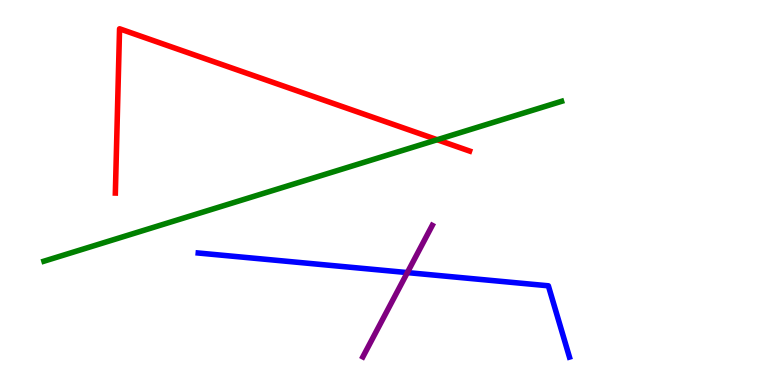[{'lines': ['blue', 'red'], 'intersections': []}, {'lines': ['green', 'red'], 'intersections': [{'x': 5.64, 'y': 6.37}]}, {'lines': ['purple', 'red'], 'intersections': []}, {'lines': ['blue', 'green'], 'intersections': []}, {'lines': ['blue', 'purple'], 'intersections': [{'x': 5.26, 'y': 2.92}]}, {'lines': ['green', 'purple'], 'intersections': []}]